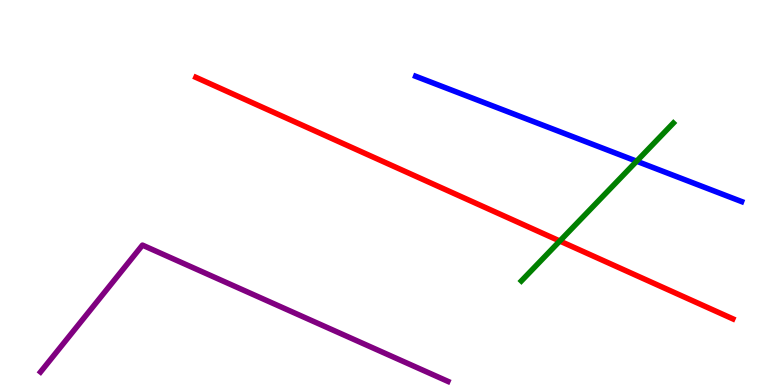[{'lines': ['blue', 'red'], 'intersections': []}, {'lines': ['green', 'red'], 'intersections': [{'x': 7.22, 'y': 3.74}]}, {'lines': ['purple', 'red'], 'intersections': []}, {'lines': ['blue', 'green'], 'intersections': [{'x': 8.21, 'y': 5.81}]}, {'lines': ['blue', 'purple'], 'intersections': []}, {'lines': ['green', 'purple'], 'intersections': []}]